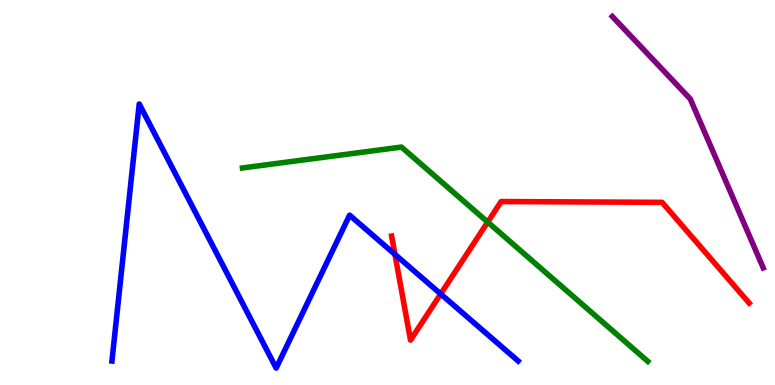[{'lines': ['blue', 'red'], 'intersections': [{'x': 5.1, 'y': 3.39}, {'x': 5.69, 'y': 2.36}]}, {'lines': ['green', 'red'], 'intersections': [{'x': 6.29, 'y': 4.23}]}, {'lines': ['purple', 'red'], 'intersections': []}, {'lines': ['blue', 'green'], 'intersections': []}, {'lines': ['blue', 'purple'], 'intersections': []}, {'lines': ['green', 'purple'], 'intersections': []}]